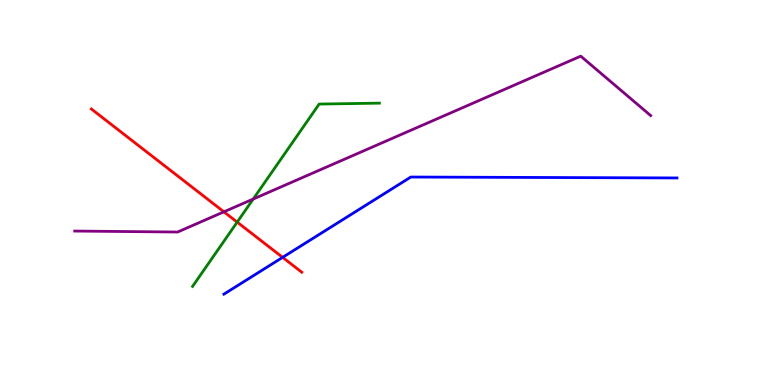[{'lines': ['blue', 'red'], 'intersections': [{'x': 3.65, 'y': 3.32}]}, {'lines': ['green', 'red'], 'intersections': [{'x': 3.06, 'y': 4.23}]}, {'lines': ['purple', 'red'], 'intersections': [{'x': 2.89, 'y': 4.5}]}, {'lines': ['blue', 'green'], 'intersections': []}, {'lines': ['blue', 'purple'], 'intersections': []}, {'lines': ['green', 'purple'], 'intersections': [{'x': 3.27, 'y': 4.83}]}]